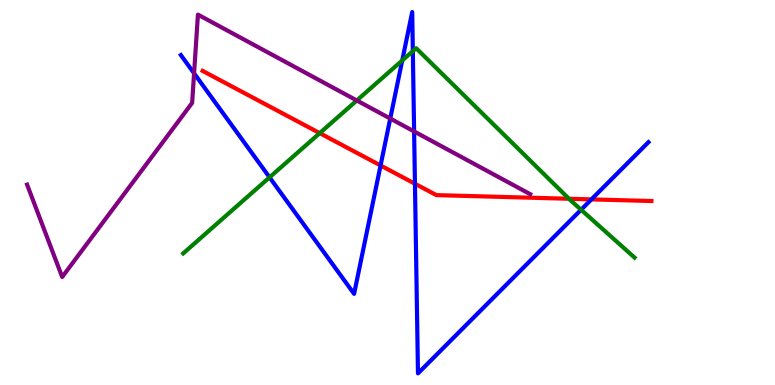[{'lines': ['blue', 'red'], 'intersections': [{'x': 4.91, 'y': 5.7}, {'x': 5.35, 'y': 5.23}, {'x': 7.63, 'y': 4.82}]}, {'lines': ['green', 'red'], 'intersections': [{'x': 4.13, 'y': 6.54}, {'x': 7.34, 'y': 4.84}]}, {'lines': ['purple', 'red'], 'intersections': []}, {'lines': ['blue', 'green'], 'intersections': [{'x': 3.48, 'y': 5.39}, {'x': 5.19, 'y': 8.43}, {'x': 5.33, 'y': 8.67}, {'x': 7.5, 'y': 4.55}]}, {'lines': ['blue', 'purple'], 'intersections': [{'x': 2.5, 'y': 8.1}, {'x': 5.04, 'y': 6.92}, {'x': 5.34, 'y': 6.59}]}, {'lines': ['green', 'purple'], 'intersections': [{'x': 4.6, 'y': 7.39}]}]